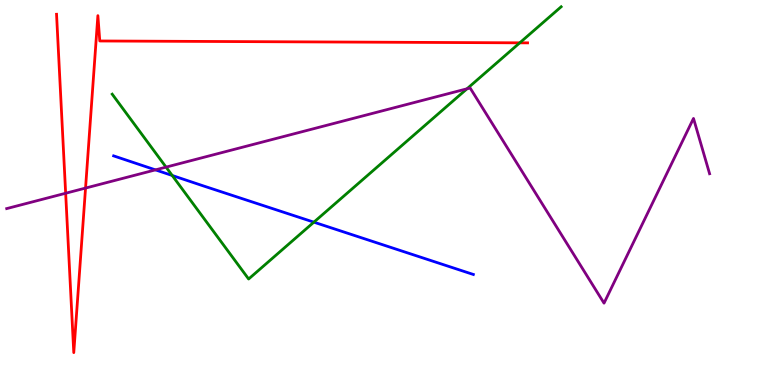[{'lines': ['blue', 'red'], 'intersections': []}, {'lines': ['green', 'red'], 'intersections': [{'x': 6.71, 'y': 8.89}]}, {'lines': ['purple', 'red'], 'intersections': [{'x': 0.847, 'y': 4.98}, {'x': 1.1, 'y': 5.11}]}, {'lines': ['blue', 'green'], 'intersections': [{'x': 2.22, 'y': 5.44}, {'x': 4.05, 'y': 4.23}]}, {'lines': ['blue', 'purple'], 'intersections': [{'x': 2.01, 'y': 5.59}]}, {'lines': ['green', 'purple'], 'intersections': [{'x': 2.14, 'y': 5.66}, {'x': 6.03, 'y': 7.69}]}]